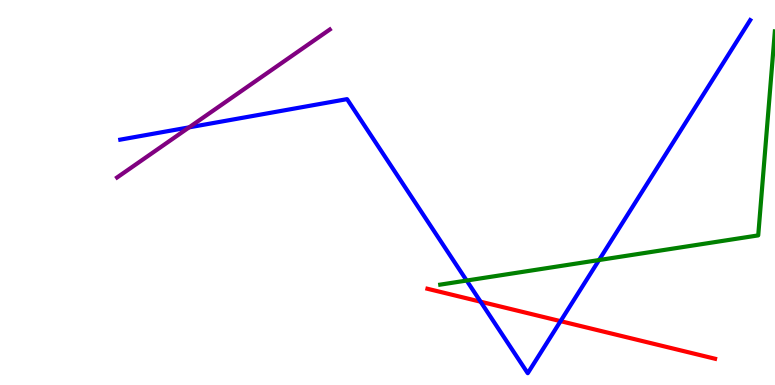[{'lines': ['blue', 'red'], 'intersections': [{'x': 6.2, 'y': 2.16}, {'x': 7.23, 'y': 1.66}]}, {'lines': ['green', 'red'], 'intersections': []}, {'lines': ['purple', 'red'], 'intersections': []}, {'lines': ['blue', 'green'], 'intersections': [{'x': 6.02, 'y': 2.71}, {'x': 7.73, 'y': 3.25}]}, {'lines': ['blue', 'purple'], 'intersections': [{'x': 2.44, 'y': 6.69}]}, {'lines': ['green', 'purple'], 'intersections': []}]